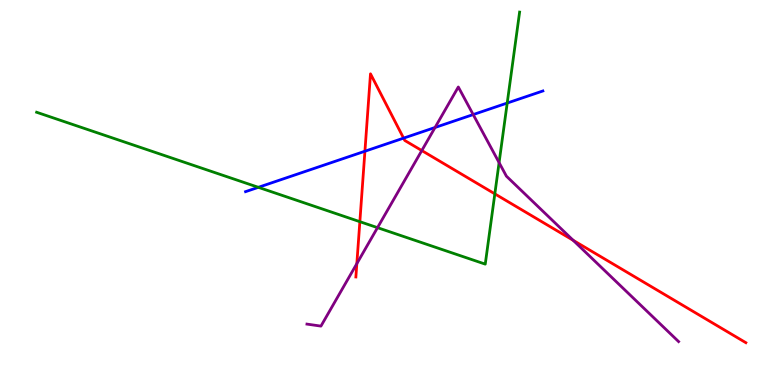[{'lines': ['blue', 'red'], 'intersections': [{'x': 4.71, 'y': 6.07}, {'x': 5.21, 'y': 6.41}]}, {'lines': ['green', 'red'], 'intersections': [{'x': 4.64, 'y': 4.24}, {'x': 6.38, 'y': 4.96}]}, {'lines': ['purple', 'red'], 'intersections': [{'x': 4.6, 'y': 3.15}, {'x': 5.44, 'y': 6.09}, {'x': 7.4, 'y': 3.76}]}, {'lines': ['blue', 'green'], 'intersections': [{'x': 3.33, 'y': 5.13}, {'x': 6.54, 'y': 7.32}]}, {'lines': ['blue', 'purple'], 'intersections': [{'x': 5.61, 'y': 6.69}, {'x': 6.11, 'y': 7.02}]}, {'lines': ['green', 'purple'], 'intersections': [{'x': 4.87, 'y': 4.09}, {'x': 6.44, 'y': 5.78}]}]